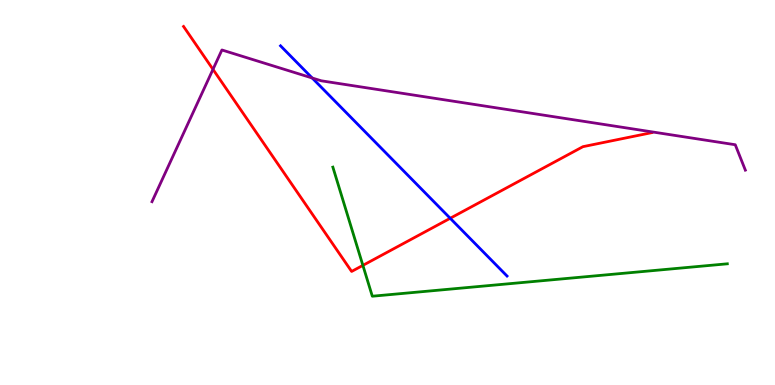[{'lines': ['blue', 'red'], 'intersections': [{'x': 5.81, 'y': 4.33}]}, {'lines': ['green', 'red'], 'intersections': [{'x': 4.68, 'y': 3.11}]}, {'lines': ['purple', 'red'], 'intersections': [{'x': 2.75, 'y': 8.2}]}, {'lines': ['blue', 'green'], 'intersections': []}, {'lines': ['blue', 'purple'], 'intersections': [{'x': 4.03, 'y': 7.97}]}, {'lines': ['green', 'purple'], 'intersections': []}]